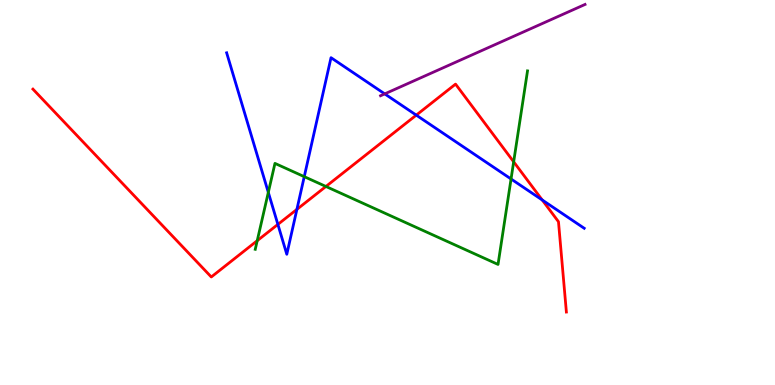[{'lines': ['blue', 'red'], 'intersections': [{'x': 3.59, 'y': 4.17}, {'x': 3.83, 'y': 4.56}, {'x': 5.37, 'y': 7.01}, {'x': 7.0, 'y': 4.81}]}, {'lines': ['green', 'red'], 'intersections': [{'x': 3.32, 'y': 3.75}, {'x': 4.21, 'y': 5.16}, {'x': 6.63, 'y': 5.8}]}, {'lines': ['purple', 'red'], 'intersections': []}, {'lines': ['blue', 'green'], 'intersections': [{'x': 3.46, 'y': 5.0}, {'x': 3.93, 'y': 5.41}, {'x': 6.59, 'y': 5.35}]}, {'lines': ['blue', 'purple'], 'intersections': [{'x': 4.96, 'y': 7.56}]}, {'lines': ['green', 'purple'], 'intersections': []}]